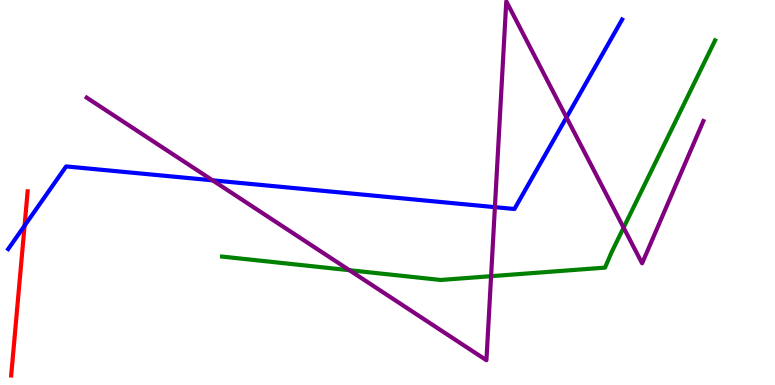[{'lines': ['blue', 'red'], 'intersections': [{'x': 0.317, 'y': 4.14}]}, {'lines': ['green', 'red'], 'intersections': []}, {'lines': ['purple', 'red'], 'intersections': []}, {'lines': ['blue', 'green'], 'intersections': []}, {'lines': ['blue', 'purple'], 'intersections': [{'x': 2.74, 'y': 5.32}, {'x': 6.39, 'y': 4.62}, {'x': 7.31, 'y': 6.95}]}, {'lines': ['green', 'purple'], 'intersections': [{'x': 4.51, 'y': 2.98}, {'x': 6.34, 'y': 2.83}, {'x': 8.05, 'y': 4.09}]}]